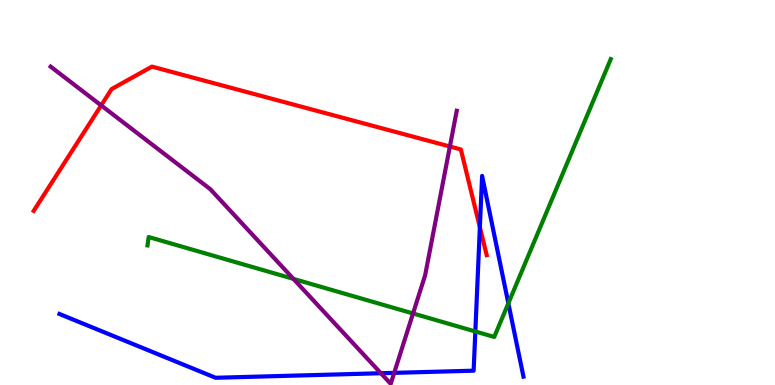[{'lines': ['blue', 'red'], 'intersections': [{'x': 6.19, 'y': 4.1}]}, {'lines': ['green', 'red'], 'intersections': []}, {'lines': ['purple', 'red'], 'intersections': [{'x': 1.31, 'y': 7.26}, {'x': 5.8, 'y': 6.19}]}, {'lines': ['blue', 'green'], 'intersections': [{'x': 6.13, 'y': 1.39}, {'x': 6.56, 'y': 2.12}]}, {'lines': ['blue', 'purple'], 'intersections': [{'x': 4.91, 'y': 0.306}, {'x': 5.09, 'y': 0.315}]}, {'lines': ['green', 'purple'], 'intersections': [{'x': 3.79, 'y': 2.76}, {'x': 5.33, 'y': 1.86}]}]